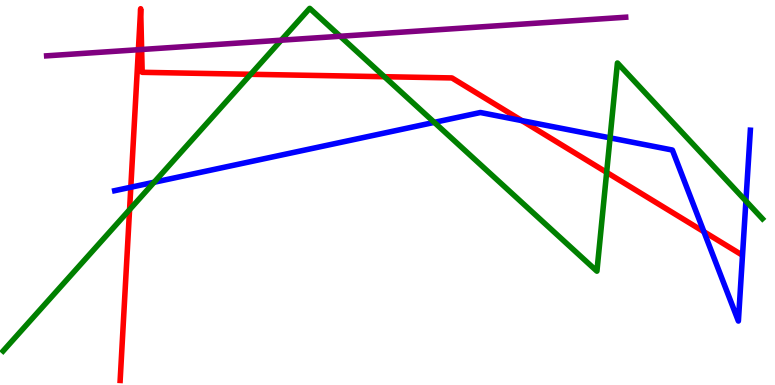[{'lines': ['blue', 'red'], 'intersections': [{'x': 1.69, 'y': 5.14}, {'x': 6.73, 'y': 6.87}, {'x': 9.08, 'y': 3.98}]}, {'lines': ['green', 'red'], 'intersections': [{'x': 1.67, 'y': 4.55}, {'x': 3.24, 'y': 8.07}, {'x': 4.96, 'y': 8.01}, {'x': 7.83, 'y': 5.52}]}, {'lines': ['purple', 'red'], 'intersections': [{'x': 1.79, 'y': 8.71}, {'x': 1.83, 'y': 8.71}]}, {'lines': ['blue', 'green'], 'intersections': [{'x': 1.99, 'y': 5.27}, {'x': 5.6, 'y': 6.82}, {'x': 7.87, 'y': 6.42}, {'x': 9.62, 'y': 4.78}]}, {'lines': ['blue', 'purple'], 'intersections': []}, {'lines': ['green', 'purple'], 'intersections': [{'x': 3.63, 'y': 8.96}, {'x': 4.39, 'y': 9.06}]}]